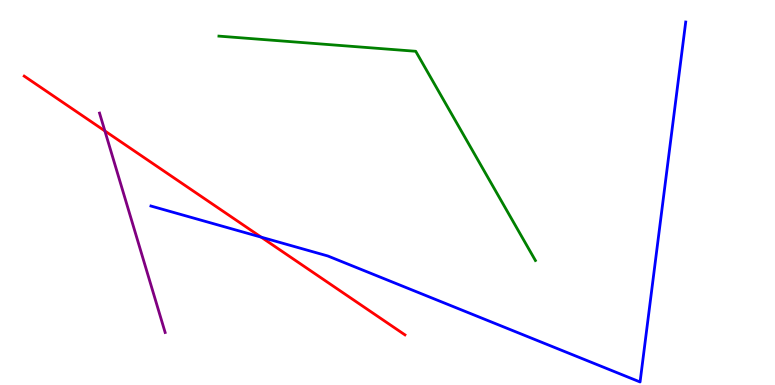[{'lines': ['blue', 'red'], 'intersections': [{'x': 3.37, 'y': 3.84}]}, {'lines': ['green', 'red'], 'intersections': []}, {'lines': ['purple', 'red'], 'intersections': [{'x': 1.35, 'y': 6.6}]}, {'lines': ['blue', 'green'], 'intersections': []}, {'lines': ['blue', 'purple'], 'intersections': []}, {'lines': ['green', 'purple'], 'intersections': []}]